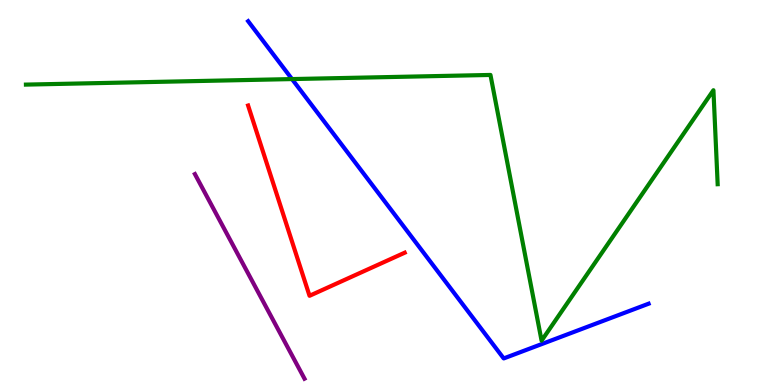[{'lines': ['blue', 'red'], 'intersections': []}, {'lines': ['green', 'red'], 'intersections': []}, {'lines': ['purple', 'red'], 'intersections': []}, {'lines': ['blue', 'green'], 'intersections': [{'x': 3.77, 'y': 7.95}]}, {'lines': ['blue', 'purple'], 'intersections': []}, {'lines': ['green', 'purple'], 'intersections': []}]